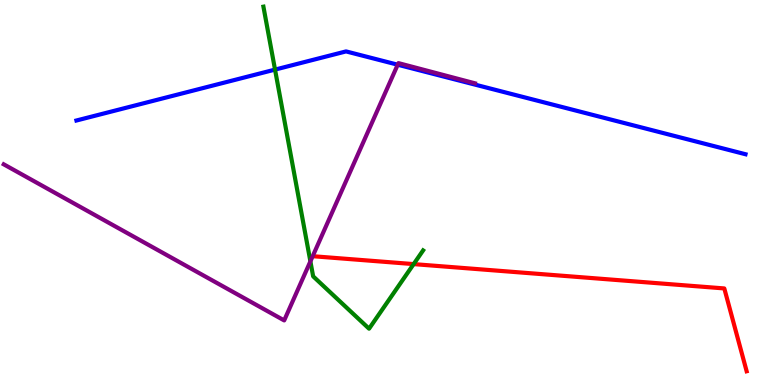[{'lines': ['blue', 'red'], 'intersections': []}, {'lines': ['green', 'red'], 'intersections': [{'x': 5.34, 'y': 3.14}]}, {'lines': ['purple', 'red'], 'intersections': []}, {'lines': ['blue', 'green'], 'intersections': [{'x': 3.55, 'y': 8.19}]}, {'lines': ['blue', 'purple'], 'intersections': [{'x': 5.13, 'y': 8.32}]}, {'lines': ['green', 'purple'], 'intersections': [{'x': 4.01, 'y': 3.21}]}]